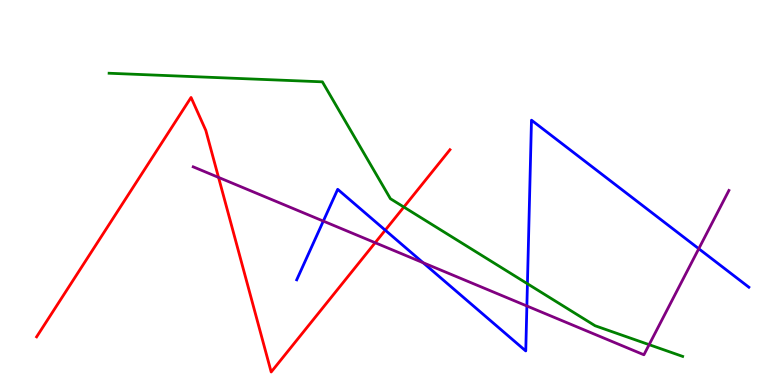[{'lines': ['blue', 'red'], 'intersections': [{'x': 4.97, 'y': 4.02}]}, {'lines': ['green', 'red'], 'intersections': [{'x': 5.21, 'y': 4.62}]}, {'lines': ['purple', 'red'], 'intersections': [{'x': 2.82, 'y': 5.39}, {'x': 4.84, 'y': 3.7}]}, {'lines': ['blue', 'green'], 'intersections': [{'x': 6.81, 'y': 2.63}]}, {'lines': ['blue', 'purple'], 'intersections': [{'x': 4.17, 'y': 4.26}, {'x': 5.46, 'y': 3.18}, {'x': 6.8, 'y': 2.05}, {'x': 9.02, 'y': 3.54}]}, {'lines': ['green', 'purple'], 'intersections': [{'x': 8.38, 'y': 1.05}]}]